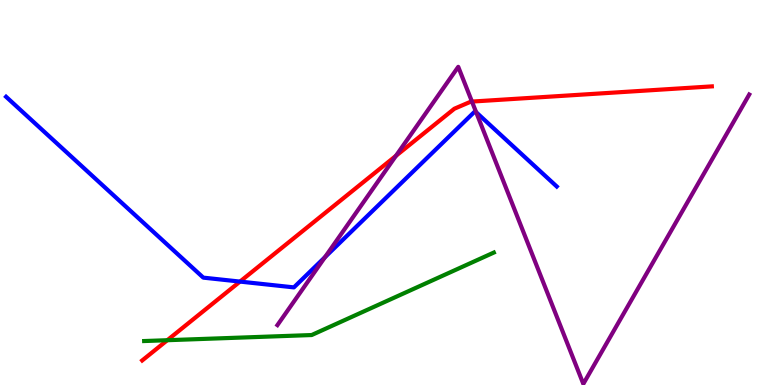[{'lines': ['blue', 'red'], 'intersections': [{'x': 3.1, 'y': 2.69}]}, {'lines': ['green', 'red'], 'intersections': [{'x': 2.16, 'y': 1.16}]}, {'lines': ['purple', 'red'], 'intersections': [{'x': 5.11, 'y': 5.95}, {'x': 6.09, 'y': 7.36}]}, {'lines': ['blue', 'green'], 'intersections': []}, {'lines': ['blue', 'purple'], 'intersections': [{'x': 4.19, 'y': 3.32}, {'x': 6.14, 'y': 7.08}]}, {'lines': ['green', 'purple'], 'intersections': []}]